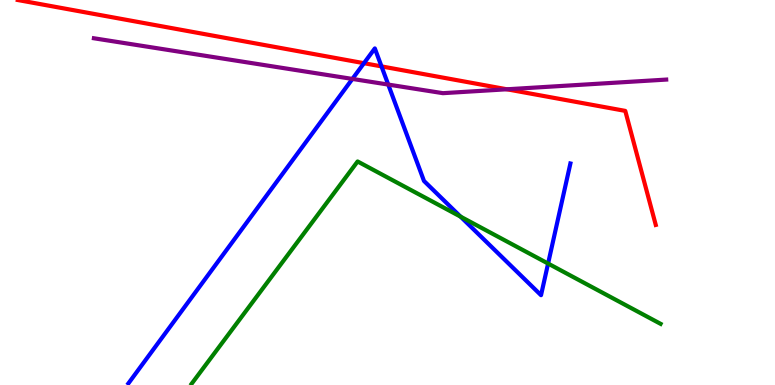[{'lines': ['blue', 'red'], 'intersections': [{'x': 4.7, 'y': 8.36}, {'x': 4.92, 'y': 8.28}]}, {'lines': ['green', 'red'], 'intersections': []}, {'lines': ['purple', 'red'], 'intersections': [{'x': 6.54, 'y': 7.68}]}, {'lines': ['blue', 'green'], 'intersections': [{'x': 5.94, 'y': 4.37}, {'x': 7.07, 'y': 3.15}]}, {'lines': ['blue', 'purple'], 'intersections': [{'x': 4.55, 'y': 7.95}, {'x': 5.01, 'y': 7.8}]}, {'lines': ['green', 'purple'], 'intersections': []}]